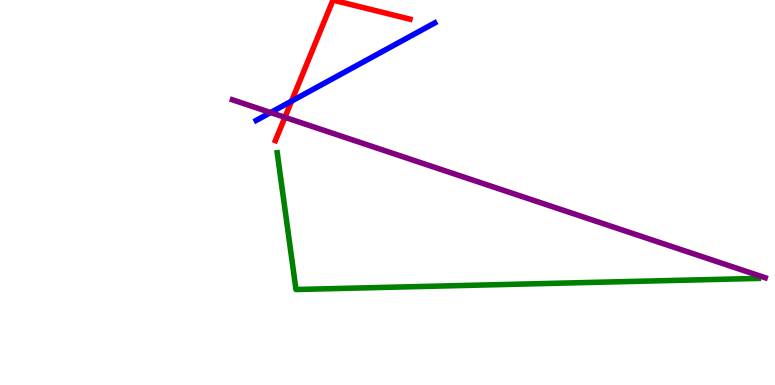[{'lines': ['blue', 'red'], 'intersections': [{'x': 3.76, 'y': 7.37}]}, {'lines': ['green', 'red'], 'intersections': []}, {'lines': ['purple', 'red'], 'intersections': [{'x': 3.68, 'y': 6.95}]}, {'lines': ['blue', 'green'], 'intersections': []}, {'lines': ['blue', 'purple'], 'intersections': [{'x': 3.49, 'y': 7.08}]}, {'lines': ['green', 'purple'], 'intersections': []}]